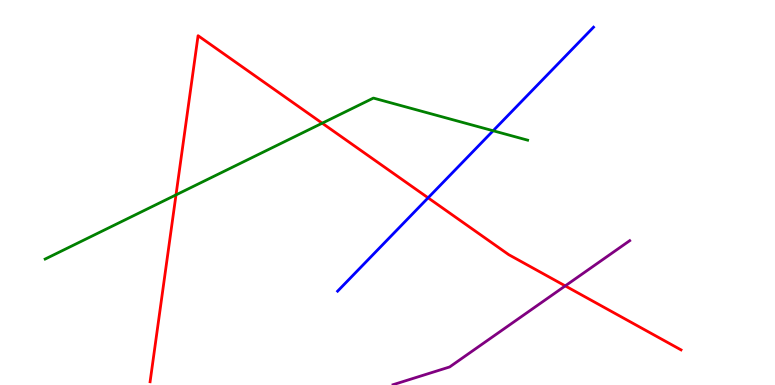[{'lines': ['blue', 'red'], 'intersections': [{'x': 5.52, 'y': 4.86}]}, {'lines': ['green', 'red'], 'intersections': [{'x': 2.27, 'y': 4.94}, {'x': 4.16, 'y': 6.8}]}, {'lines': ['purple', 'red'], 'intersections': [{'x': 7.29, 'y': 2.57}]}, {'lines': ['blue', 'green'], 'intersections': [{'x': 6.36, 'y': 6.6}]}, {'lines': ['blue', 'purple'], 'intersections': []}, {'lines': ['green', 'purple'], 'intersections': []}]